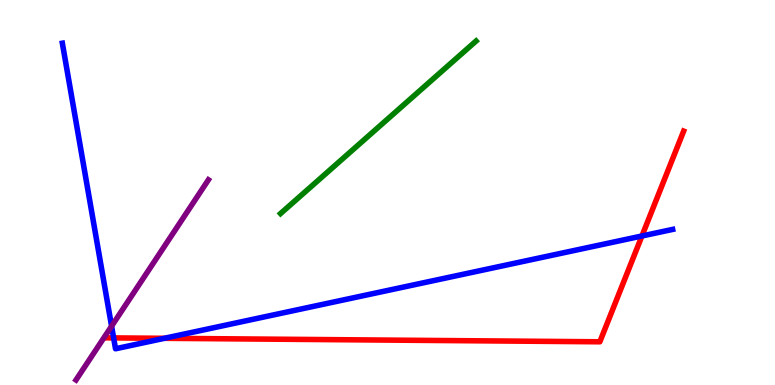[{'lines': ['blue', 'red'], 'intersections': [{'x': 1.47, 'y': 1.22}, {'x': 2.12, 'y': 1.21}, {'x': 8.28, 'y': 3.87}]}, {'lines': ['green', 'red'], 'intersections': []}, {'lines': ['purple', 'red'], 'intersections': []}, {'lines': ['blue', 'green'], 'intersections': []}, {'lines': ['blue', 'purple'], 'intersections': [{'x': 1.44, 'y': 1.53}]}, {'lines': ['green', 'purple'], 'intersections': []}]